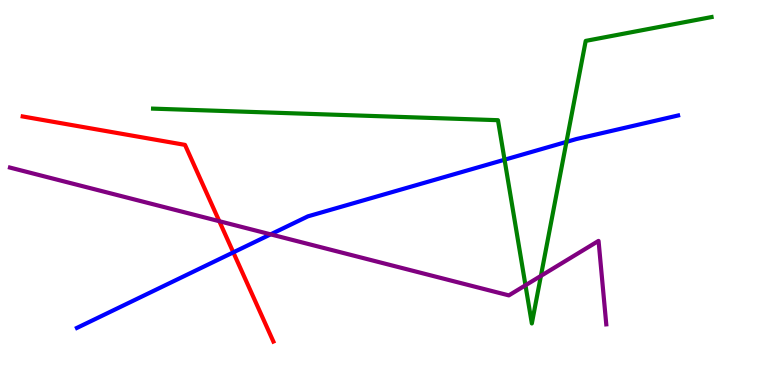[{'lines': ['blue', 'red'], 'intersections': [{'x': 3.01, 'y': 3.44}]}, {'lines': ['green', 'red'], 'intersections': []}, {'lines': ['purple', 'red'], 'intersections': [{'x': 2.83, 'y': 4.25}]}, {'lines': ['blue', 'green'], 'intersections': [{'x': 6.51, 'y': 5.85}, {'x': 7.31, 'y': 6.31}]}, {'lines': ['blue', 'purple'], 'intersections': [{'x': 3.49, 'y': 3.91}]}, {'lines': ['green', 'purple'], 'intersections': [{'x': 6.78, 'y': 2.59}, {'x': 6.98, 'y': 2.83}]}]